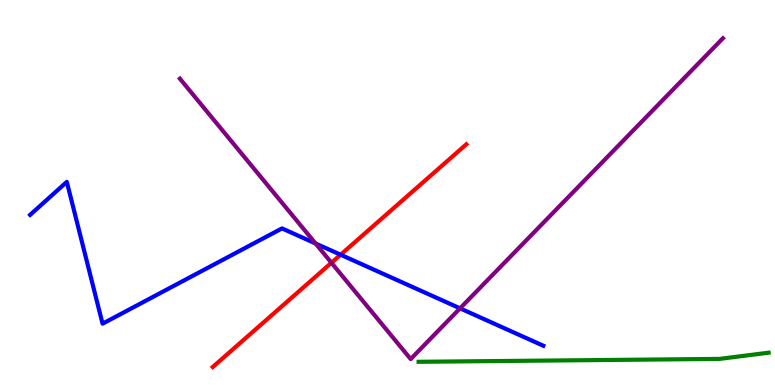[{'lines': ['blue', 'red'], 'intersections': [{'x': 4.39, 'y': 3.38}]}, {'lines': ['green', 'red'], 'intersections': []}, {'lines': ['purple', 'red'], 'intersections': [{'x': 4.28, 'y': 3.17}]}, {'lines': ['blue', 'green'], 'intersections': []}, {'lines': ['blue', 'purple'], 'intersections': [{'x': 4.07, 'y': 3.68}, {'x': 5.94, 'y': 1.99}]}, {'lines': ['green', 'purple'], 'intersections': []}]